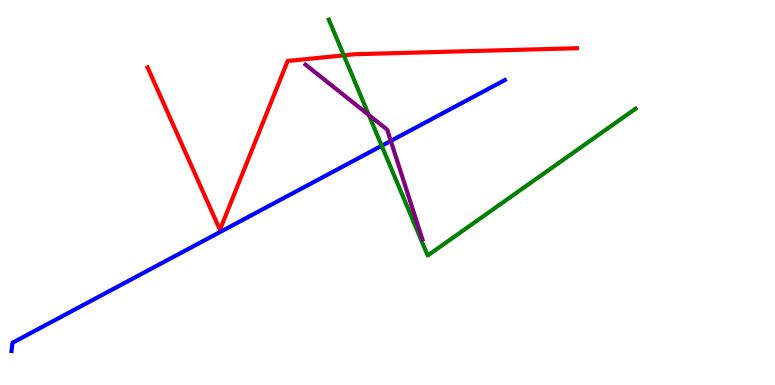[{'lines': ['blue', 'red'], 'intersections': []}, {'lines': ['green', 'red'], 'intersections': [{'x': 4.44, 'y': 8.56}]}, {'lines': ['purple', 'red'], 'intersections': []}, {'lines': ['blue', 'green'], 'intersections': [{'x': 4.93, 'y': 6.21}]}, {'lines': ['blue', 'purple'], 'intersections': [{'x': 5.04, 'y': 6.34}]}, {'lines': ['green', 'purple'], 'intersections': [{'x': 4.76, 'y': 7.01}]}]